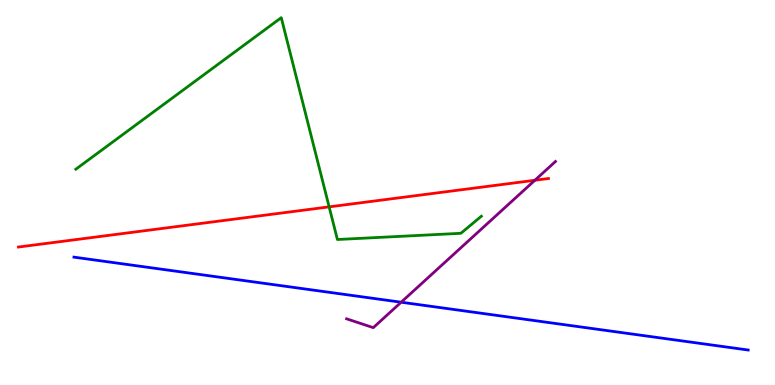[{'lines': ['blue', 'red'], 'intersections': []}, {'lines': ['green', 'red'], 'intersections': [{'x': 4.25, 'y': 4.63}]}, {'lines': ['purple', 'red'], 'intersections': [{'x': 6.9, 'y': 5.32}]}, {'lines': ['blue', 'green'], 'intersections': []}, {'lines': ['blue', 'purple'], 'intersections': [{'x': 5.18, 'y': 2.15}]}, {'lines': ['green', 'purple'], 'intersections': []}]